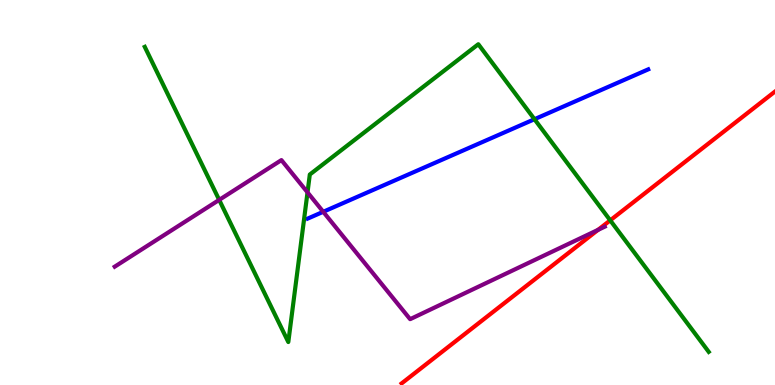[{'lines': ['blue', 'red'], 'intersections': []}, {'lines': ['green', 'red'], 'intersections': [{'x': 7.87, 'y': 4.28}]}, {'lines': ['purple', 'red'], 'intersections': [{'x': 7.72, 'y': 4.03}]}, {'lines': ['blue', 'green'], 'intersections': [{'x': 6.9, 'y': 6.9}]}, {'lines': ['blue', 'purple'], 'intersections': [{'x': 4.17, 'y': 4.5}]}, {'lines': ['green', 'purple'], 'intersections': [{'x': 2.83, 'y': 4.81}, {'x': 3.97, 'y': 5.0}]}]